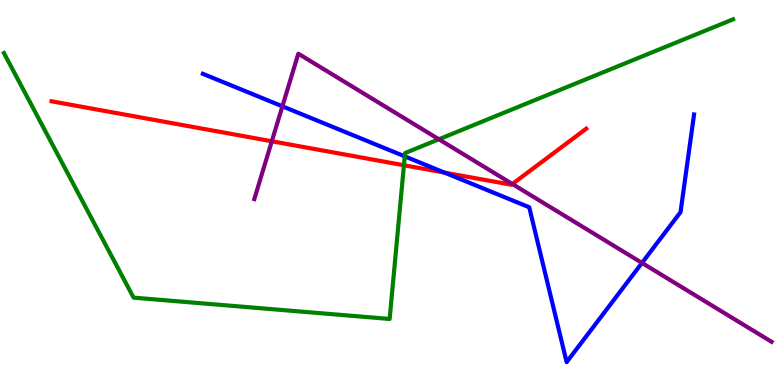[{'lines': ['blue', 'red'], 'intersections': [{'x': 5.74, 'y': 5.52}]}, {'lines': ['green', 'red'], 'intersections': [{'x': 5.21, 'y': 5.71}]}, {'lines': ['purple', 'red'], 'intersections': [{'x': 3.51, 'y': 6.33}, {'x': 6.61, 'y': 5.22}]}, {'lines': ['blue', 'green'], 'intersections': [{'x': 5.22, 'y': 5.94}]}, {'lines': ['blue', 'purple'], 'intersections': [{'x': 3.64, 'y': 7.24}, {'x': 8.28, 'y': 3.17}]}, {'lines': ['green', 'purple'], 'intersections': [{'x': 5.66, 'y': 6.38}]}]